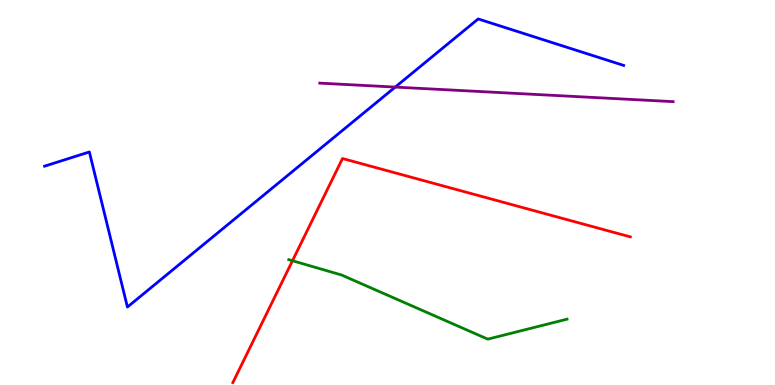[{'lines': ['blue', 'red'], 'intersections': []}, {'lines': ['green', 'red'], 'intersections': [{'x': 3.77, 'y': 3.23}]}, {'lines': ['purple', 'red'], 'intersections': []}, {'lines': ['blue', 'green'], 'intersections': []}, {'lines': ['blue', 'purple'], 'intersections': [{'x': 5.1, 'y': 7.74}]}, {'lines': ['green', 'purple'], 'intersections': []}]